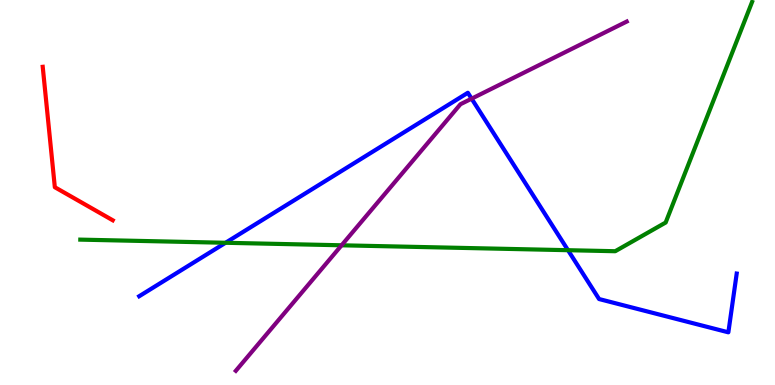[{'lines': ['blue', 'red'], 'intersections': []}, {'lines': ['green', 'red'], 'intersections': []}, {'lines': ['purple', 'red'], 'intersections': []}, {'lines': ['blue', 'green'], 'intersections': [{'x': 2.91, 'y': 3.69}, {'x': 7.33, 'y': 3.5}]}, {'lines': ['blue', 'purple'], 'intersections': [{'x': 6.09, 'y': 7.44}]}, {'lines': ['green', 'purple'], 'intersections': [{'x': 4.41, 'y': 3.63}]}]